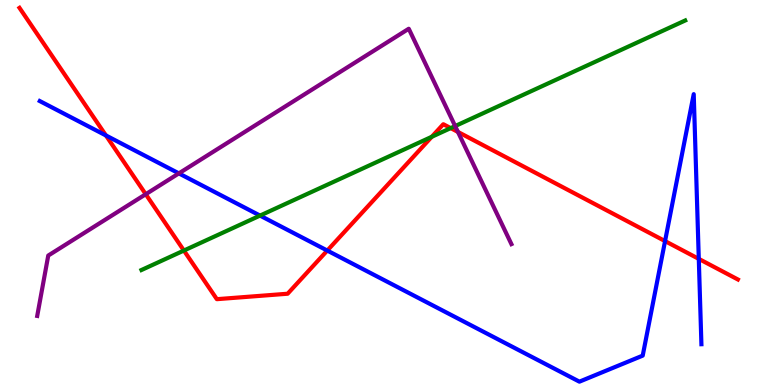[{'lines': ['blue', 'red'], 'intersections': [{'x': 1.37, 'y': 6.48}, {'x': 4.22, 'y': 3.49}, {'x': 8.58, 'y': 3.74}, {'x': 9.02, 'y': 3.28}]}, {'lines': ['green', 'red'], 'intersections': [{'x': 2.37, 'y': 3.49}, {'x': 5.57, 'y': 6.45}, {'x': 5.82, 'y': 6.67}]}, {'lines': ['purple', 'red'], 'intersections': [{'x': 1.88, 'y': 4.96}, {'x': 5.91, 'y': 6.57}]}, {'lines': ['blue', 'green'], 'intersections': [{'x': 3.36, 'y': 4.4}]}, {'lines': ['blue', 'purple'], 'intersections': [{'x': 2.31, 'y': 5.5}]}, {'lines': ['green', 'purple'], 'intersections': [{'x': 5.87, 'y': 6.73}]}]